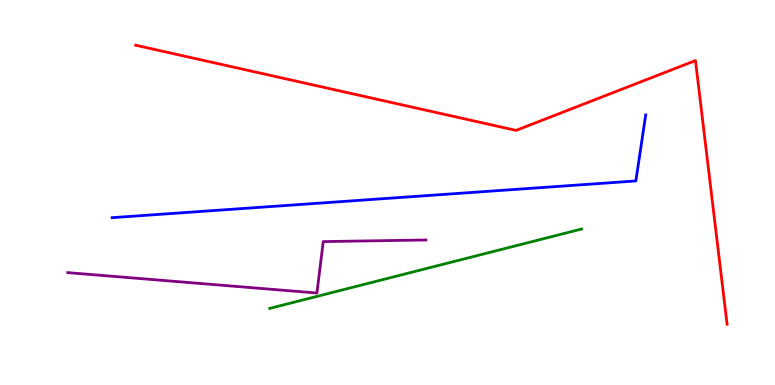[{'lines': ['blue', 'red'], 'intersections': []}, {'lines': ['green', 'red'], 'intersections': []}, {'lines': ['purple', 'red'], 'intersections': []}, {'lines': ['blue', 'green'], 'intersections': []}, {'lines': ['blue', 'purple'], 'intersections': []}, {'lines': ['green', 'purple'], 'intersections': []}]